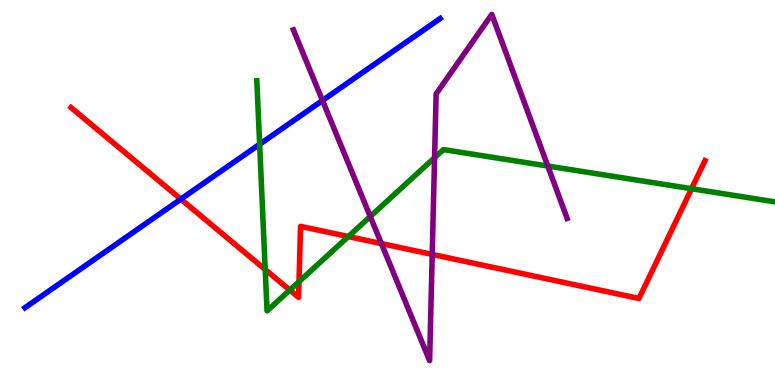[{'lines': ['blue', 'red'], 'intersections': [{'x': 2.33, 'y': 4.83}]}, {'lines': ['green', 'red'], 'intersections': [{'x': 3.42, 'y': 3.0}, {'x': 3.74, 'y': 2.47}, {'x': 3.86, 'y': 2.68}, {'x': 4.49, 'y': 3.86}, {'x': 8.92, 'y': 5.1}]}, {'lines': ['purple', 'red'], 'intersections': [{'x': 4.92, 'y': 3.67}, {'x': 5.58, 'y': 3.39}]}, {'lines': ['blue', 'green'], 'intersections': [{'x': 3.35, 'y': 6.25}]}, {'lines': ['blue', 'purple'], 'intersections': [{'x': 4.16, 'y': 7.39}]}, {'lines': ['green', 'purple'], 'intersections': [{'x': 4.78, 'y': 4.38}, {'x': 5.61, 'y': 5.9}, {'x': 7.07, 'y': 5.69}]}]